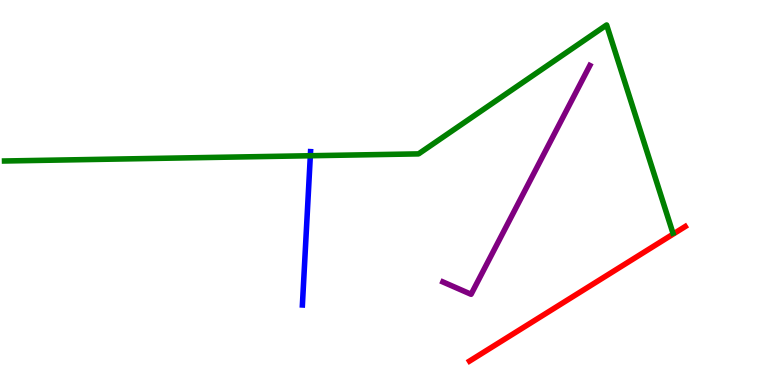[{'lines': ['blue', 'red'], 'intersections': []}, {'lines': ['green', 'red'], 'intersections': []}, {'lines': ['purple', 'red'], 'intersections': []}, {'lines': ['blue', 'green'], 'intersections': [{'x': 4.0, 'y': 5.95}]}, {'lines': ['blue', 'purple'], 'intersections': []}, {'lines': ['green', 'purple'], 'intersections': []}]